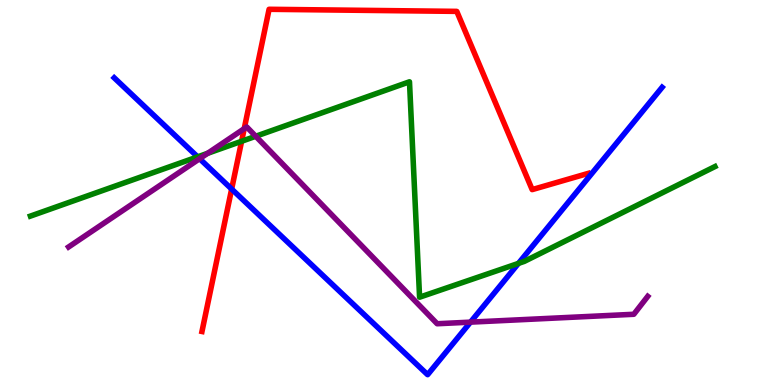[{'lines': ['blue', 'red'], 'intersections': [{'x': 2.99, 'y': 5.09}]}, {'lines': ['green', 'red'], 'intersections': [{'x': 3.12, 'y': 6.33}]}, {'lines': ['purple', 'red'], 'intersections': [{'x': 3.15, 'y': 6.66}]}, {'lines': ['blue', 'green'], 'intersections': [{'x': 2.55, 'y': 5.93}, {'x': 6.69, 'y': 3.16}]}, {'lines': ['blue', 'purple'], 'intersections': [{'x': 2.58, 'y': 5.88}, {'x': 6.07, 'y': 1.63}]}, {'lines': ['green', 'purple'], 'intersections': [{'x': 2.68, 'y': 6.02}, {'x': 3.3, 'y': 6.46}]}]